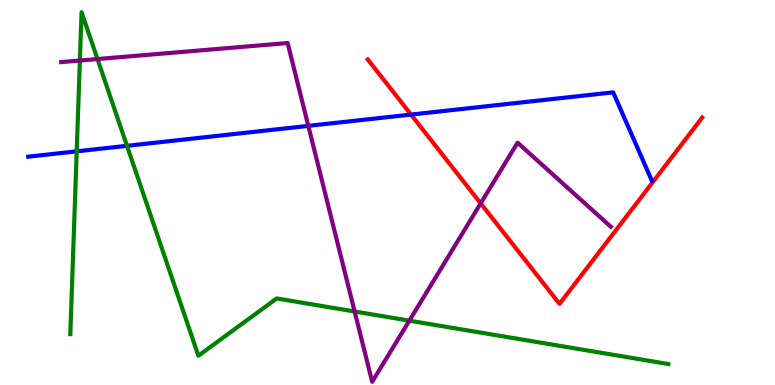[{'lines': ['blue', 'red'], 'intersections': [{'x': 5.3, 'y': 7.02}]}, {'lines': ['green', 'red'], 'intersections': []}, {'lines': ['purple', 'red'], 'intersections': [{'x': 6.2, 'y': 4.72}]}, {'lines': ['blue', 'green'], 'intersections': [{'x': 0.99, 'y': 6.07}, {'x': 1.64, 'y': 6.21}]}, {'lines': ['blue', 'purple'], 'intersections': [{'x': 3.98, 'y': 6.73}]}, {'lines': ['green', 'purple'], 'intersections': [{'x': 1.03, 'y': 8.43}, {'x': 1.26, 'y': 8.47}, {'x': 4.58, 'y': 1.91}, {'x': 5.28, 'y': 1.67}]}]